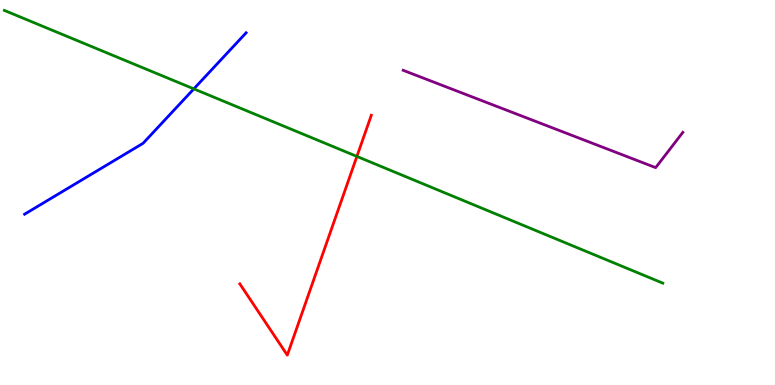[{'lines': ['blue', 'red'], 'intersections': []}, {'lines': ['green', 'red'], 'intersections': [{'x': 4.61, 'y': 5.94}]}, {'lines': ['purple', 'red'], 'intersections': []}, {'lines': ['blue', 'green'], 'intersections': [{'x': 2.5, 'y': 7.69}]}, {'lines': ['blue', 'purple'], 'intersections': []}, {'lines': ['green', 'purple'], 'intersections': []}]